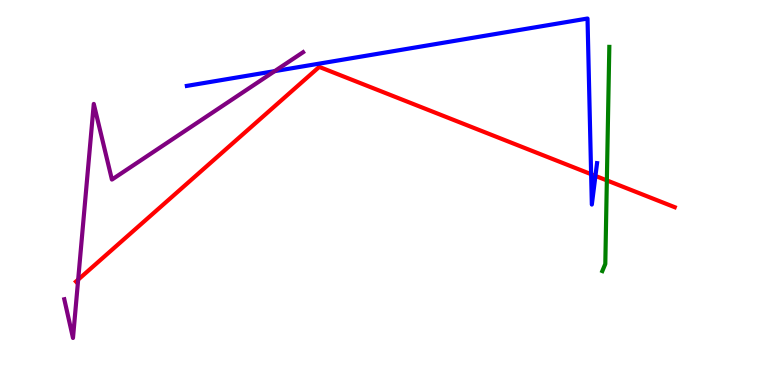[{'lines': ['blue', 'red'], 'intersections': [{'x': 7.63, 'y': 5.48}, {'x': 7.68, 'y': 5.43}]}, {'lines': ['green', 'red'], 'intersections': [{'x': 7.83, 'y': 5.31}]}, {'lines': ['purple', 'red'], 'intersections': [{'x': 1.01, 'y': 2.74}]}, {'lines': ['blue', 'green'], 'intersections': []}, {'lines': ['blue', 'purple'], 'intersections': [{'x': 3.54, 'y': 8.15}]}, {'lines': ['green', 'purple'], 'intersections': []}]